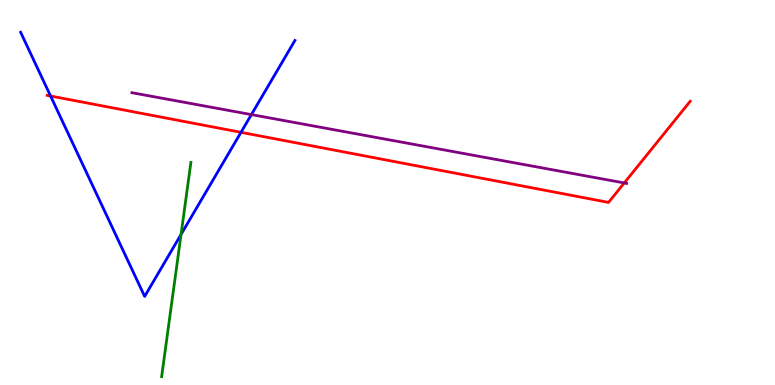[{'lines': ['blue', 'red'], 'intersections': [{'x': 0.652, 'y': 7.51}, {'x': 3.11, 'y': 6.56}]}, {'lines': ['green', 'red'], 'intersections': []}, {'lines': ['purple', 'red'], 'intersections': [{'x': 8.05, 'y': 5.25}]}, {'lines': ['blue', 'green'], 'intersections': [{'x': 2.34, 'y': 3.91}]}, {'lines': ['blue', 'purple'], 'intersections': [{'x': 3.24, 'y': 7.02}]}, {'lines': ['green', 'purple'], 'intersections': []}]